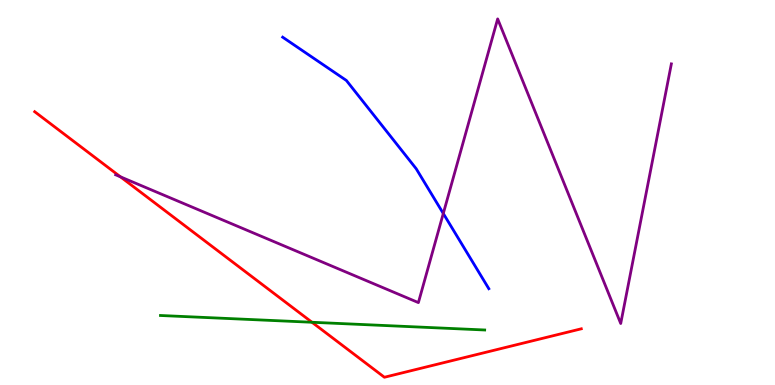[{'lines': ['blue', 'red'], 'intersections': []}, {'lines': ['green', 'red'], 'intersections': [{'x': 4.03, 'y': 1.63}]}, {'lines': ['purple', 'red'], 'intersections': [{'x': 1.55, 'y': 5.41}]}, {'lines': ['blue', 'green'], 'intersections': []}, {'lines': ['blue', 'purple'], 'intersections': [{'x': 5.72, 'y': 4.45}]}, {'lines': ['green', 'purple'], 'intersections': []}]